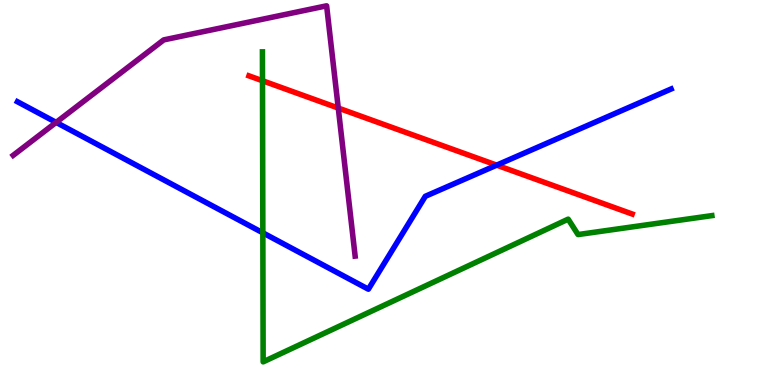[{'lines': ['blue', 'red'], 'intersections': [{'x': 6.41, 'y': 5.71}]}, {'lines': ['green', 'red'], 'intersections': [{'x': 3.39, 'y': 7.9}]}, {'lines': ['purple', 'red'], 'intersections': [{'x': 4.36, 'y': 7.19}]}, {'lines': ['blue', 'green'], 'intersections': [{'x': 3.39, 'y': 3.95}]}, {'lines': ['blue', 'purple'], 'intersections': [{'x': 0.724, 'y': 6.82}]}, {'lines': ['green', 'purple'], 'intersections': []}]